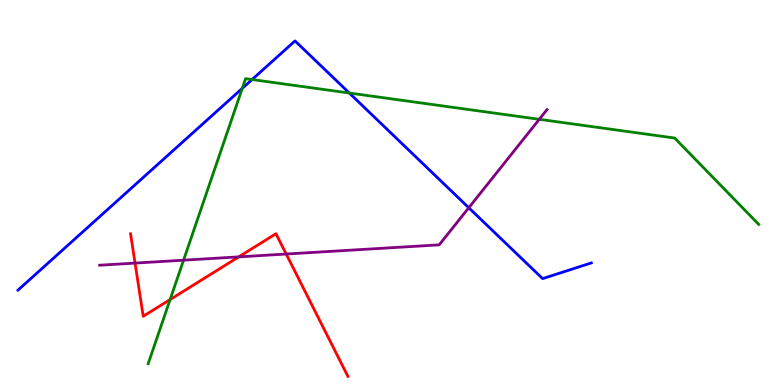[{'lines': ['blue', 'red'], 'intersections': []}, {'lines': ['green', 'red'], 'intersections': [{'x': 2.19, 'y': 2.22}]}, {'lines': ['purple', 'red'], 'intersections': [{'x': 1.74, 'y': 3.17}, {'x': 3.08, 'y': 3.33}, {'x': 3.69, 'y': 3.4}]}, {'lines': ['blue', 'green'], 'intersections': [{'x': 3.13, 'y': 7.7}, {'x': 3.25, 'y': 7.93}, {'x': 4.51, 'y': 7.58}]}, {'lines': ['blue', 'purple'], 'intersections': [{'x': 6.05, 'y': 4.6}]}, {'lines': ['green', 'purple'], 'intersections': [{'x': 2.37, 'y': 3.24}, {'x': 6.96, 'y': 6.9}]}]